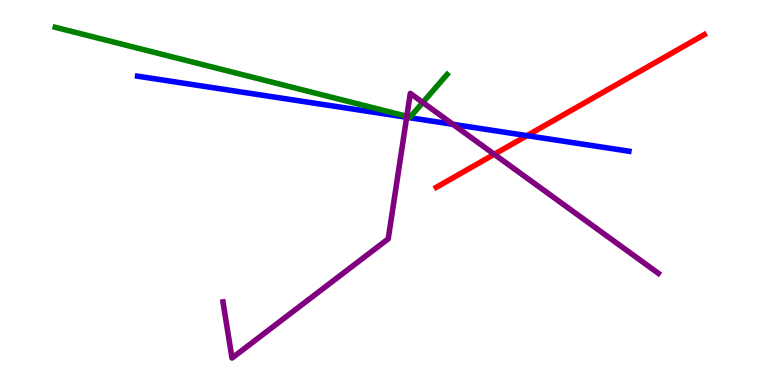[{'lines': ['blue', 'red'], 'intersections': [{'x': 6.8, 'y': 6.48}]}, {'lines': ['green', 'red'], 'intersections': []}, {'lines': ['purple', 'red'], 'intersections': [{'x': 6.38, 'y': 5.99}]}, {'lines': ['blue', 'green'], 'intersections': []}, {'lines': ['blue', 'purple'], 'intersections': [{'x': 5.25, 'y': 6.95}, {'x': 5.84, 'y': 6.77}]}, {'lines': ['green', 'purple'], 'intersections': [{'x': 5.25, 'y': 6.98}, {'x': 5.46, 'y': 7.34}]}]